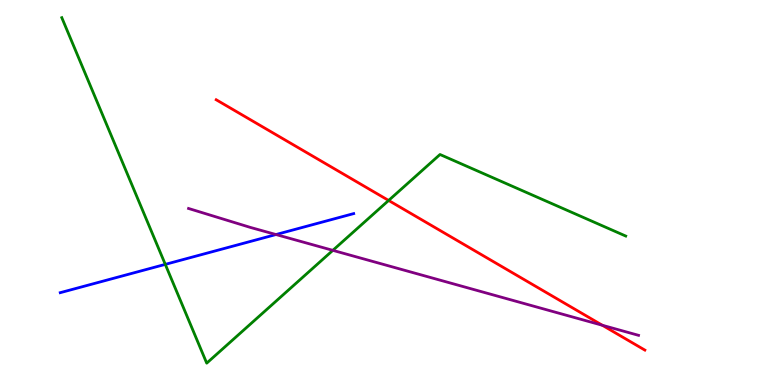[{'lines': ['blue', 'red'], 'intersections': []}, {'lines': ['green', 'red'], 'intersections': [{'x': 5.01, 'y': 4.79}]}, {'lines': ['purple', 'red'], 'intersections': [{'x': 7.77, 'y': 1.55}]}, {'lines': ['blue', 'green'], 'intersections': [{'x': 2.13, 'y': 3.13}]}, {'lines': ['blue', 'purple'], 'intersections': [{'x': 3.56, 'y': 3.91}]}, {'lines': ['green', 'purple'], 'intersections': [{'x': 4.29, 'y': 3.5}]}]